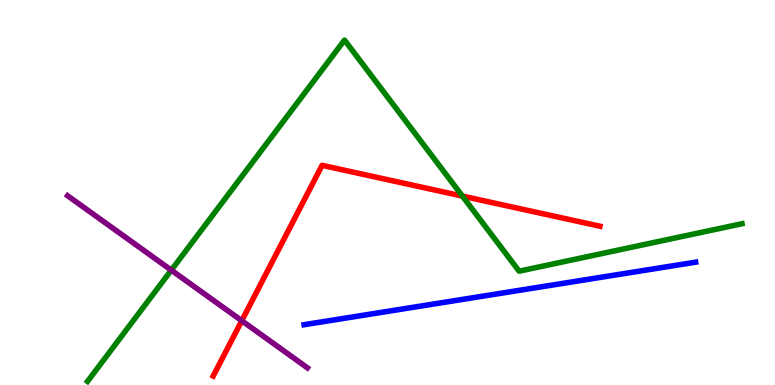[{'lines': ['blue', 'red'], 'intersections': []}, {'lines': ['green', 'red'], 'intersections': [{'x': 5.97, 'y': 4.91}]}, {'lines': ['purple', 'red'], 'intersections': [{'x': 3.12, 'y': 1.67}]}, {'lines': ['blue', 'green'], 'intersections': []}, {'lines': ['blue', 'purple'], 'intersections': []}, {'lines': ['green', 'purple'], 'intersections': [{'x': 2.21, 'y': 2.98}]}]